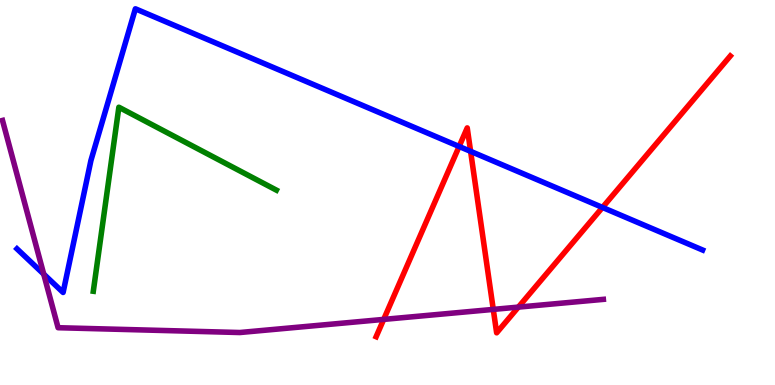[{'lines': ['blue', 'red'], 'intersections': [{'x': 5.92, 'y': 6.2}, {'x': 6.07, 'y': 6.07}, {'x': 7.77, 'y': 4.61}]}, {'lines': ['green', 'red'], 'intersections': []}, {'lines': ['purple', 'red'], 'intersections': [{'x': 4.95, 'y': 1.7}, {'x': 6.36, 'y': 1.96}, {'x': 6.69, 'y': 2.02}]}, {'lines': ['blue', 'green'], 'intersections': []}, {'lines': ['blue', 'purple'], 'intersections': [{'x': 0.564, 'y': 2.88}]}, {'lines': ['green', 'purple'], 'intersections': []}]